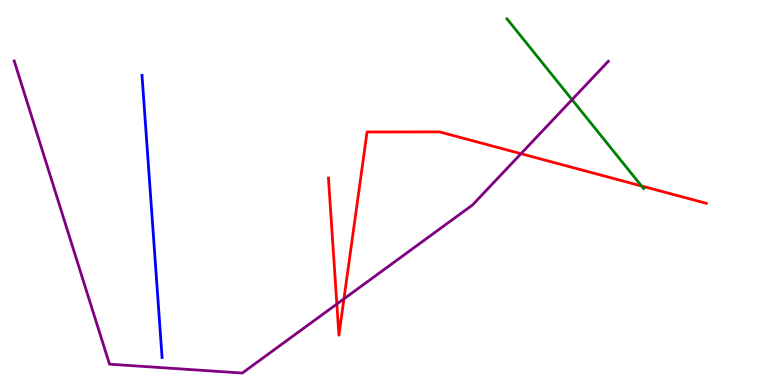[{'lines': ['blue', 'red'], 'intersections': []}, {'lines': ['green', 'red'], 'intersections': [{'x': 8.28, 'y': 5.17}]}, {'lines': ['purple', 'red'], 'intersections': [{'x': 4.35, 'y': 2.1}, {'x': 4.44, 'y': 2.24}, {'x': 6.72, 'y': 6.01}]}, {'lines': ['blue', 'green'], 'intersections': []}, {'lines': ['blue', 'purple'], 'intersections': []}, {'lines': ['green', 'purple'], 'intersections': [{'x': 7.38, 'y': 7.41}]}]